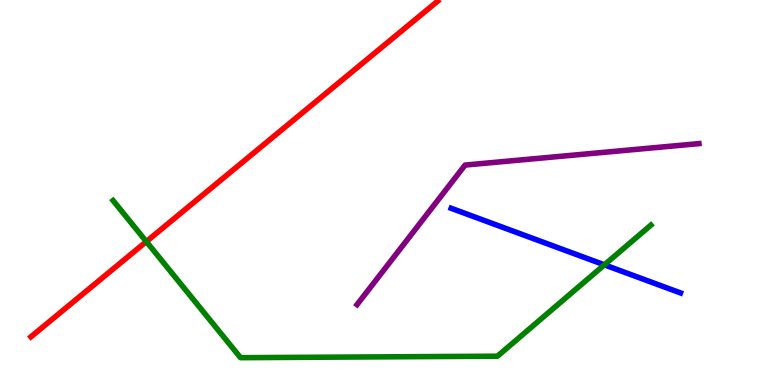[{'lines': ['blue', 'red'], 'intersections': []}, {'lines': ['green', 'red'], 'intersections': [{'x': 1.89, 'y': 3.73}]}, {'lines': ['purple', 'red'], 'intersections': []}, {'lines': ['blue', 'green'], 'intersections': [{'x': 7.8, 'y': 3.12}]}, {'lines': ['blue', 'purple'], 'intersections': []}, {'lines': ['green', 'purple'], 'intersections': []}]